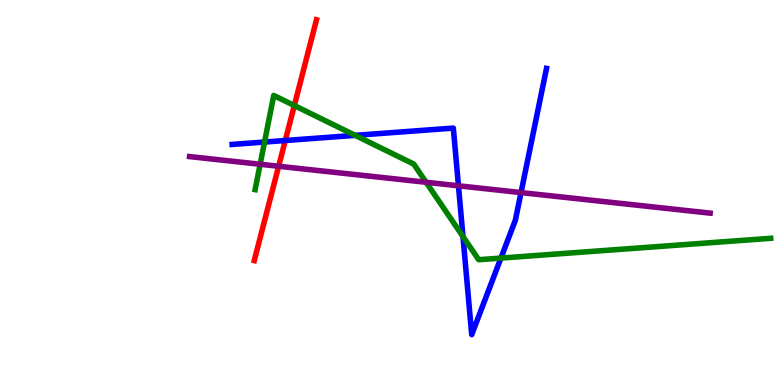[{'lines': ['blue', 'red'], 'intersections': [{'x': 3.68, 'y': 6.35}]}, {'lines': ['green', 'red'], 'intersections': [{'x': 3.8, 'y': 7.26}]}, {'lines': ['purple', 'red'], 'intersections': [{'x': 3.6, 'y': 5.68}]}, {'lines': ['blue', 'green'], 'intersections': [{'x': 3.41, 'y': 6.31}, {'x': 4.58, 'y': 6.48}, {'x': 5.97, 'y': 3.86}, {'x': 6.46, 'y': 3.3}]}, {'lines': ['blue', 'purple'], 'intersections': [{'x': 5.92, 'y': 5.17}, {'x': 6.72, 'y': 5.0}]}, {'lines': ['green', 'purple'], 'intersections': [{'x': 3.36, 'y': 5.73}, {'x': 5.5, 'y': 5.27}]}]